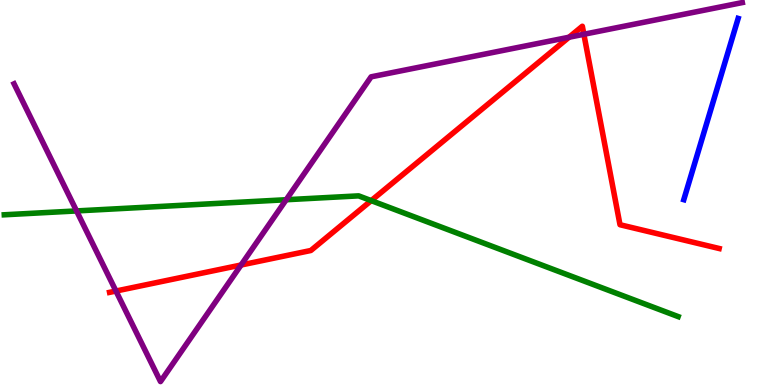[{'lines': ['blue', 'red'], 'intersections': []}, {'lines': ['green', 'red'], 'intersections': [{'x': 4.79, 'y': 4.79}]}, {'lines': ['purple', 'red'], 'intersections': [{'x': 1.5, 'y': 2.44}, {'x': 3.11, 'y': 3.12}, {'x': 7.34, 'y': 9.03}, {'x': 7.53, 'y': 9.11}]}, {'lines': ['blue', 'green'], 'intersections': []}, {'lines': ['blue', 'purple'], 'intersections': []}, {'lines': ['green', 'purple'], 'intersections': [{'x': 0.988, 'y': 4.52}, {'x': 3.69, 'y': 4.81}]}]